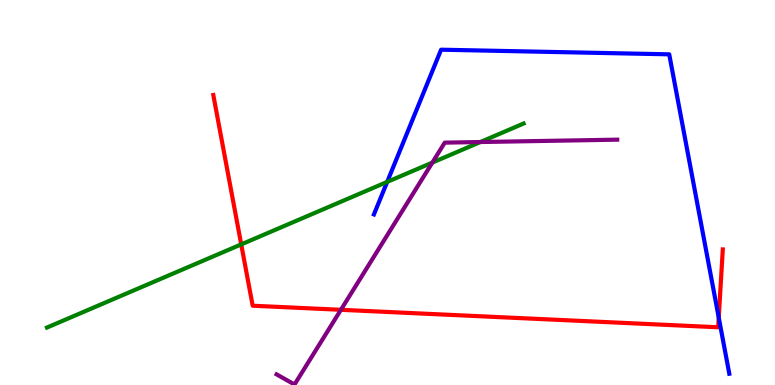[{'lines': ['blue', 'red'], 'intersections': [{'x': 9.27, 'y': 1.75}]}, {'lines': ['green', 'red'], 'intersections': [{'x': 3.11, 'y': 3.65}]}, {'lines': ['purple', 'red'], 'intersections': [{'x': 4.4, 'y': 1.95}]}, {'lines': ['blue', 'green'], 'intersections': [{'x': 5.0, 'y': 5.27}]}, {'lines': ['blue', 'purple'], 'intersections': []}, {'lines': ['green', 'purple'], 'intersections': [{'x': 5.58, 'y': 5.78}, {'x': 6.2, 'y': 6.31}]}]